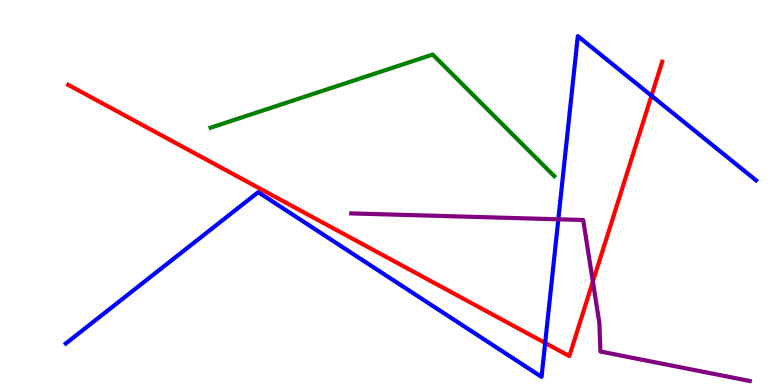[{'lines': ['blue', 'red'], 'intersections': [{'x': 7.03, 'y': 1.09}, {'x': 8.41, 'y': 7.51}]}, {'lines': ['green', 'red'], 'intersections': []}, {'lines': ['purple', 'red'], 'intersections': [{'x': 7.65, 'y': 2.69}]}, {'lines': ['blue', 'green'], 'intersections': []}, {'lines': ['blue', 'purple'], 'intersections': [{'x': 7.2, 'y': 4.3}]}, {'lines': ['green', 'purple'], 'intersections': []}]